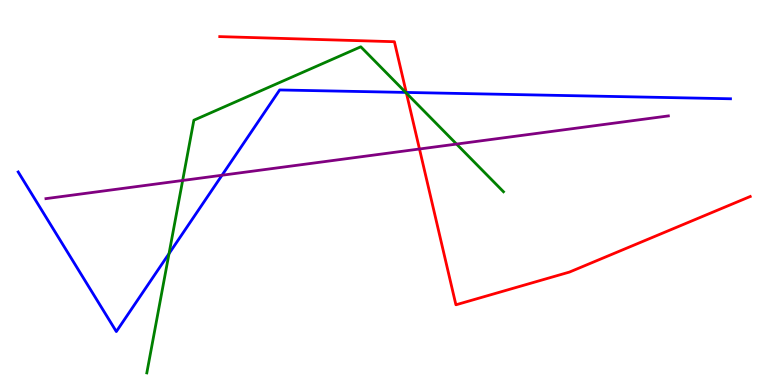[{'lines': ['blue', 'red'], 'intersections': [{'x': 5.24, 'y': 7.6}]}, {'lines': ['green', 'red'], 'intersections': [{'x': 5.24, 'y': 7.58}]}, {'lines': ['purple', 'red'], 'intersections': [{'x': 5.41, 'y': 6.13}]}, {'lines': ['blue', 'green'], 'intersections': [{'x': 2.18, 'y': 3.41}, {'x': 5.23, 'y': 7.6}]}, {'lines': ['blue', 'purple'], 'intersections': [{'x': 2.86, 'y': 5.45}]}, {'lines': ['green', 'purple'], 'intersections': [{'x': 2.36, 'y': 5.31}, {'x': 5.89, 'y': 6.26}]}]